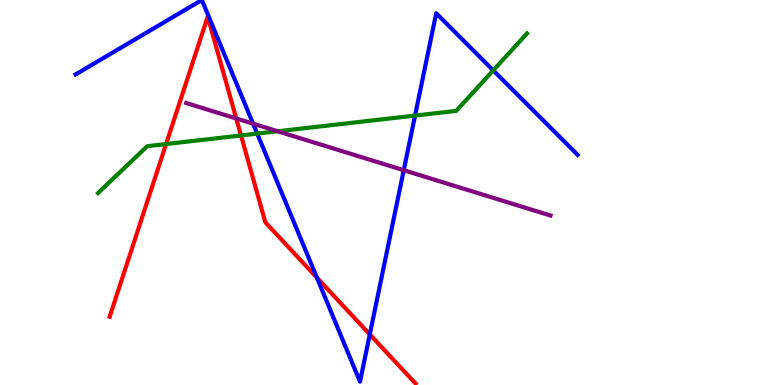[{'lines': ['blue', 'red'], 'intersections': [{'x': 4.09, 'y': 2.79}, {'x': 4.77, 'y': 1.31}]}, {'lines': ['green', 'red'], 'intersections': [{'x': 2.14, 'y': 6.26}, {'x': 3.11, 'y': 6.48}]}, {'lines': ['purple', 'red'], 'intersections': [{'x': 3.05, 'y': 6.92}]}, {'lines': ['blue', 'green'], 'intersections': [{'x': 3.32, 'y': 6.53}, {'x': 5.36, 'y': 7.0}, {'x': 6.36, 'y': 8.17}]}, {'lines': ['blue', 'purple'], 'intersections': [{'x': 3.27, 'y': 6.79}, {'x': 5.21, 'y': 5.58}]}, {'lines': ['green', 'purple'], 'intersections': [{'x': 3.58, 'y': 6.59}]}]